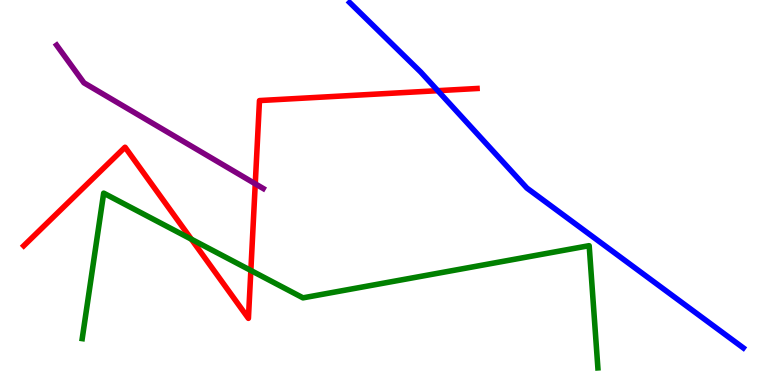[{'lines': ['blue', 'red'], 'intersections': [{'x': 5.65, 'y': 7.64}]}, {'lines': ['green', 'red'], 'intersections': [{'x': 2.47, 'y': 3.79}, {'x': 3.24, 'y': 2.97}]}, {'lines': ['purple', 'red'], 'intersections': [{'x': 3.29, 'y': 5.23}]}, {'lines': ['blue', 'green'], 'intersections': []}, {'lines': ['blue', 'purple'], 'intersections': []}, {'lines': ['green', 'purple'], 'intersections': []}]